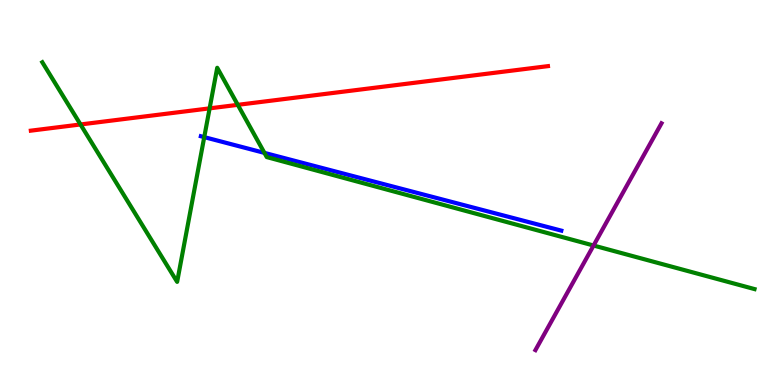[{'lines': ['blue', 'red'], 'intersections': []}, {'lines': ['green', 'red'], 'intersections': [{'x': 1.04, 'y': 6.77}, {'x': 2.7, 'y': 7.19}, {'x': 3.07, 'y': 7.28}]}, {'lines': ['purple', 'red'], 'intersections': []}, {'lines': ['blue', 'green'], 'intersections': [{'x': 2.64, 'y': 6.44}, {'x': 3.41, 'y': 6.03}]}, {'lines': ['blue', 'purple'], 'intersections': []}, {'lines': ['green', 'purple'], 'intersections': [{'x': 7.66, 'y': 3.62}]}]